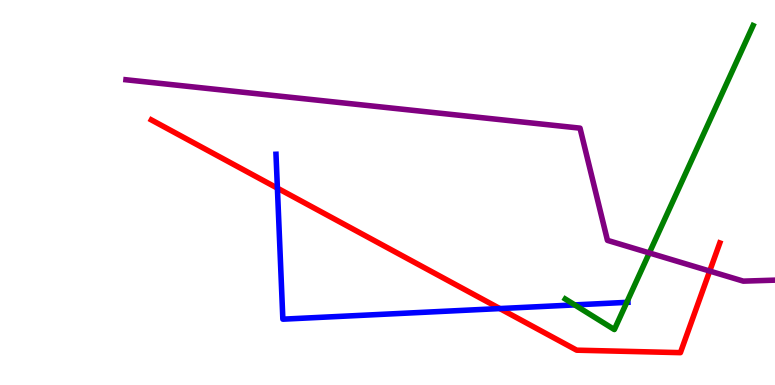[{'lines': ['blue', 'red'], 'intersections': [{'x': 3.58, 'y': 5.11}, {'x': 6.45, 'y': 1.99}]}, {'lines': ['green', 'red'], 'intersections': []}, {'lines': ['purple', 'red'], 'intersections': [{'x': 9.16, 'y': 2.96}]}, {'lines': ['blue', 'green'], 'intersections': [{'x': 7.42, 'y': 2.08}, {'x': 8.09, 'y': 2.15}]}, {'lines': ['blue', 'purple'], 'intersections': []}, {'lines': ['green', 'purple'], 'intersections': [{'x': 8.38, 'y': 3.43}]}]